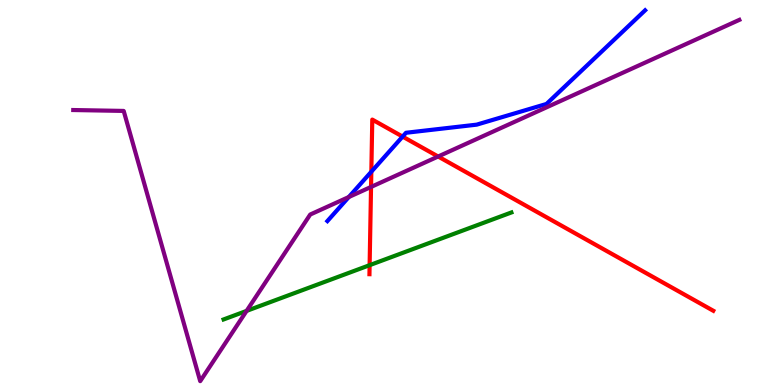[{'lines': ['blue', 'red'], 'intersections': [{'x': 4.79, 'y': 5.54}, {'x': 5.19, 'y': 6.45}]}, {'lines': ['green', 'red'], 'intersections': [{'x': 4.77, 'y': 3.11}]}, {'lines': ['purple', 'red'], 'intersections': [{'x': 4.79, 'y': 5.14}, {'x': 5.65, 'y': 5.93}]}, {'lines': ['blue', 'green'], 'intersections': []}, {'lines': ['blue', 'purple'], 'intersections': [{'x': 4.5, 'y': 4.88}]}, {'lines': ['green', 'purple'], 'intersections': [{'x': 3.18, 'y': 1.92}]}]